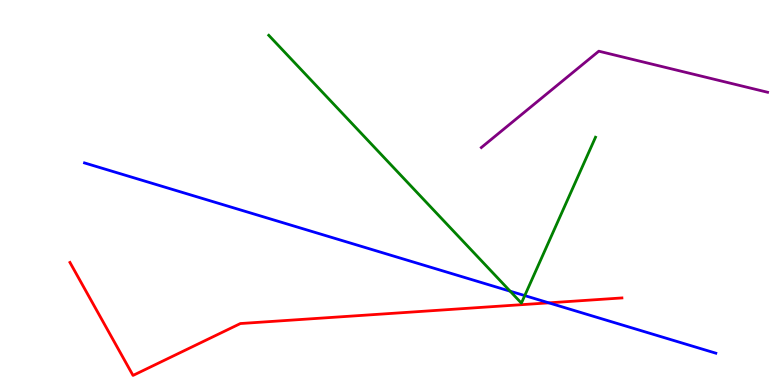[{'lines': ['blue', 'red'], 'intersections': [{'x': 7.08, 'y': 2.13}]}, {'lines': ['green', 'red'], 'intersections': []}, {'lines': ['purple', 'red'], 'intersections': []}, {'lines': ['blue', 'green'], 'intersections': [{'x': 6.58, 'y': 2.44}, {'x': 6.77, 'y': 2.32}]}, {'lines': ['blue', 'purple'], 'intersections': []}, {'lines': ['green', 'purple'], 'intersections': []}]